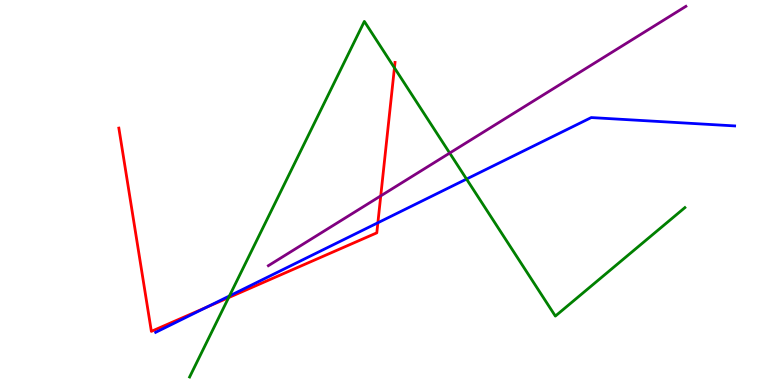[{'lines': ['blue', 'red'], 'intersections': [{'x': 2.66, 'y': 2.02}, {'x': 4.88, 'y': 4.21}]}, {'lines': ['green', 'red'], 'intersections': [{'x': 2.95, 'y': 2.27}, {'x': 5.09, 'y': 8.24}]}, {'lines': ['purple', 'red'], 'intersections': [{'x': 4.91, 'y': 4.91}]}, {'lines': ['blue', 'green'], 'intersections': [{'x': 2.96, 'y': 2.31}, {'x': 6.02, 'y': 5.35}]}, {'lines': ['blue', 'purple'], 'intersections': []}, {'lines': ['green', 'purple'], 'intersections': [{'x': 5.8, 'y': 6.02}]}]